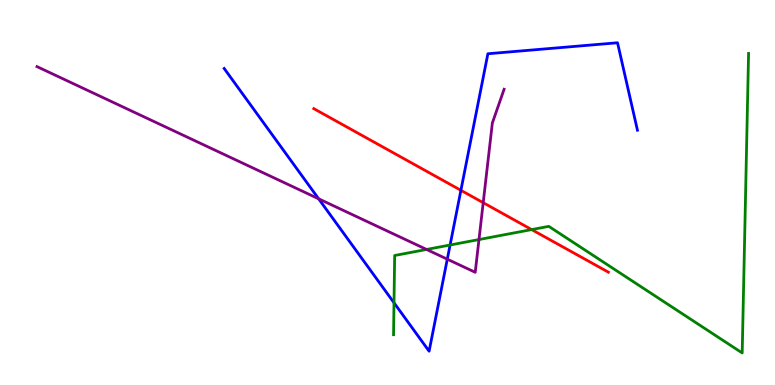[{'lines': ['blue', 'red'], 'intersections': [{'x': 5.95, 'y': 5.06}]}, {'lines': ['green', 'red'], 'intersections': [{'x': 6.86, 'y': 4.04}]}, {'lines': ['purple', 'red'], 'intersections': [{'x': 6.23, 'y': 4.74}]}, {'lines': ['blue', 'green'], 'intersections': [{'x': 5.08, 'y': 2.14}, {'x': 5.81, 'y': 3.64}]}, {'lines': ['blue', 'purple'], 'intersections': [{'x': 4.11, 'y': 4.84}, {'x': 5.77, 'y': 3.27}]}, {'lines': ['green', 'purple'], 'intersections': [{'x': 5.5, 'y': 3.52}, {'x': 6.18, 'y': 3.78}]}]